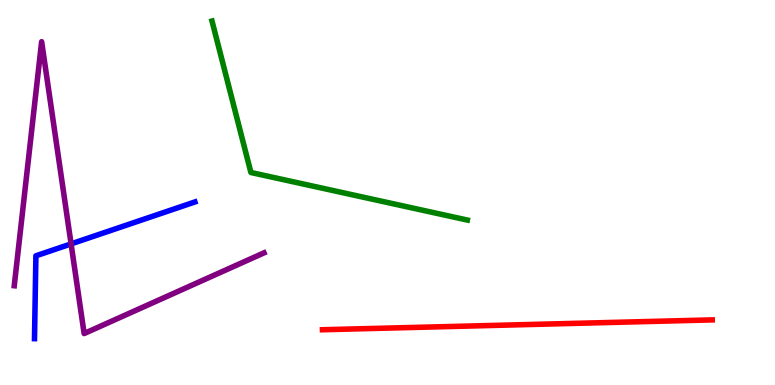[{'lines': ['blue', 'red'], 'intersections': []}, {'lines': ['green', 'red'], 'intersections': []}, {'lines': ['purple', 'red'], 'intersections': []}, {'lines': ['blue', 'green'], 'intersections': []}, {'lines': ['blue', 'purple'], 'intersections': [{'x': 0.917, 'y': 3.66}]}, {'lines': ['green', 'purple'], 'intersections': []}]